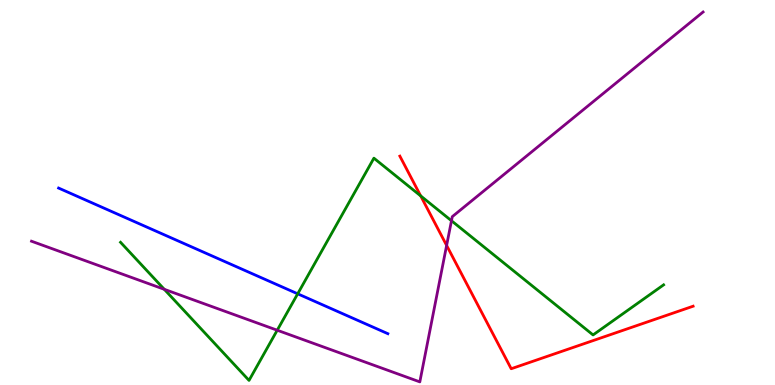[{'lines': ['blue', 'red'], 'intersections': []}, {'lines': ['green', 'red'], 'intersections': [{'x': 5.43, 'y': 4.91}]}, {'lines': ['purple', 'red'], 'intersections': [{'x': 5.76, 'y': 3.63}]}, {'lines': ['blue', 'green'], 'intersections': [{'x': 3.84, 'y': 2.37}]}, {'lines': ['blue', 'purple'], 'intersections': []}, {'lines': ['green', 'purple'], 'intersections': [{'x': 2.12, 'y': 2.49}, {'x': 3.58, 'y': 1.42}, {'x': 5.83, 'y': 4.27}]}]